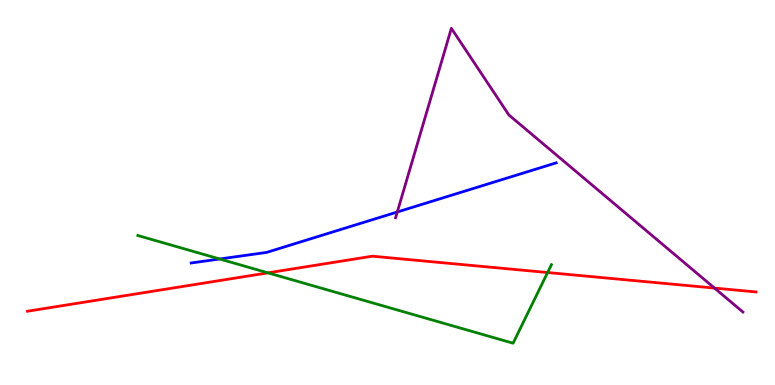[{'lines': ['blue', 'red'], 'intersections': []}, {'lines': ['green', 'red'], 'intersections': [{'x': 3.46, 'y': 2.91}, {'x': 7.07, 'y': 2.92}]}, {'lines': ['purple', 'red'], 'intersections': [{'x': 9.22, 'y': 2.52}]}, {'lines': ['blue', 'green'], 'intersections': [{'x': 2.83, 'y': 3.27}]}, {'lines': ['blue', 'purple'], 'intersections': [{'x': 5.13, 'y': 4.49}]}, {'lines': ['green', 'purple'], 'intersections': []}]